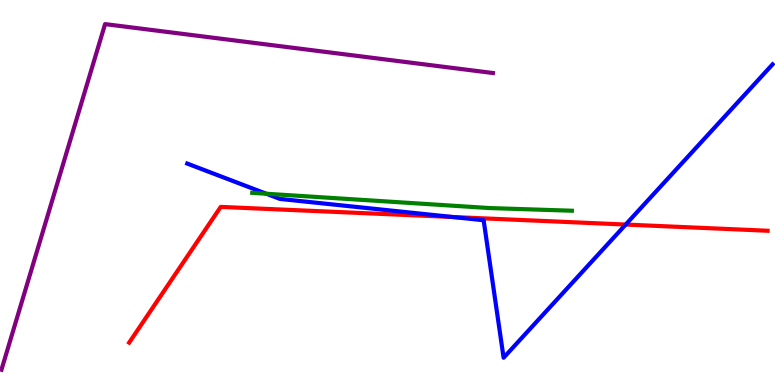[{'lines': ['blue', 'red'], 'intersections': [{'x': 5.84, 'y': 4.36}, {'x': 8.07, 'y': 4.17}]}, {'lines': ['green', 'red'], 'intersections': []}, {'lines': ['purple', 'red'], 'intersections': []}, {'lines': ['blue', 'green'], 'intersections': [{'x': 3.44, 'y': 4.97}]}, {'lines': ['blue', 'purple'], 'intersections': []}, {'lines': ['green', 'purple'], 'intersections': []}]